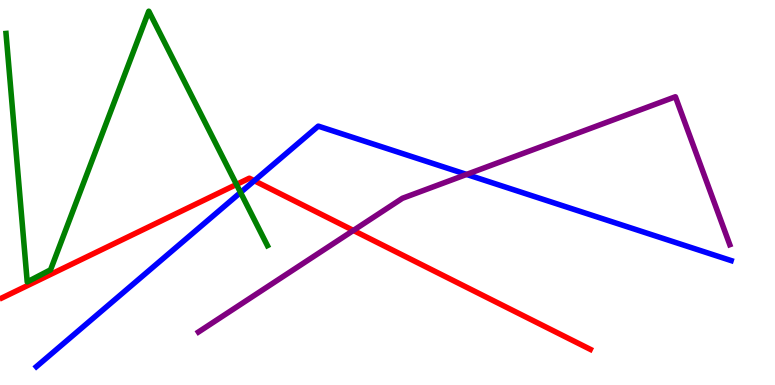[{'lines': ['blue', 'red'], 'intersections': [{'x': 3.28, 'y': 5.31}]}, {'lines': ['green', 'red'], 'intersections': [{'x': 3.05, 'y': 5.21}]}, {'lines': ['purple', 'red'], 'intersections': [{'x': 4.56, 'y': 4.01}]}, {'lines': ['blue', 'green'], 'intersections': [{'x': 3.1, 'y': 5.0}]}, {'lines': ['blue', 'purple'], 'intersections': [{'x': 6.02, 'y': 5.47}]}, {'lines': ['green', 'purple'], 'intersections': []}]